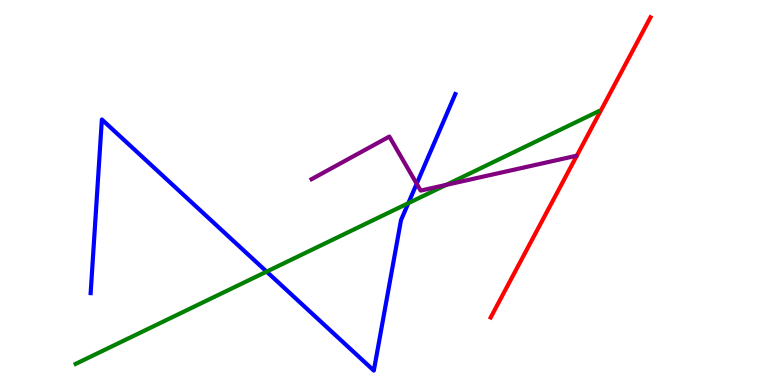[{'lines': ['blue', 'red'], 'intersections': []}, {'lines': ['green', 'red'], 'intersections': []}, {'lines': ['purple', 'red'], 'intersections': []}, {'lines': ['blue', 'green'], 'intersections': [{'x': 3.44, 'y': 2.94}, {'x': 5.27, 'y': 4.72}]}, {'lines': ['blue', 'purple'], 'intersections': [{'x': 5.38, 'y': 5.23}]}, {'lines': ['green', 'purple'], 'intersections': [{'x': 5.76, 'y': 5.2}]}]